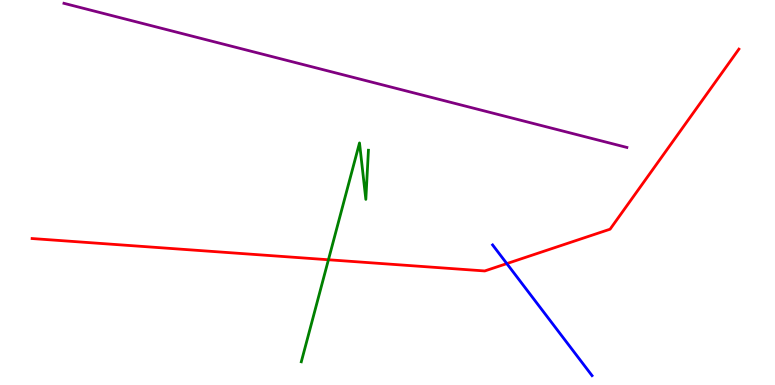[{'lines': ['blue', 'red'], 'intersections': [{'x': 6.54, 'y': 3.15}]}, {'lines': ['green', 'red'], 'intersections': [{'x': 4.24, 'y': 3.25}]}, {'lines': ['purple', 'red'], 'intersections': []}, {'lines': ['blue', 'green'], 'intersections': []}, {'lines': ['blue', 'purple'], 'intersections': []}, {'lines': ['green', 'purple'], 'intersections': []}]